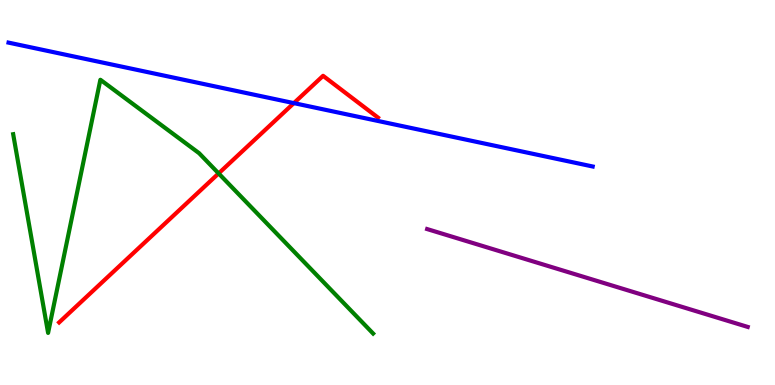[{'lines': ['blue', 'red'], 'intersections': [{'x': 3.79, 'y': 7.32}]}, {'lines': ['green', 'red'], 'intersections': [{'x': 2.82, 'y': 5.5}]}, {'lines': ['purple', 'red'], 'intersections': []}, {'lines': ['blue', 'green'], 'intersections': []}, {'lines': ['blue', 'purple'], 'intersections': []}, {'lines': ['green', 'purple'], 'intersections': []}]